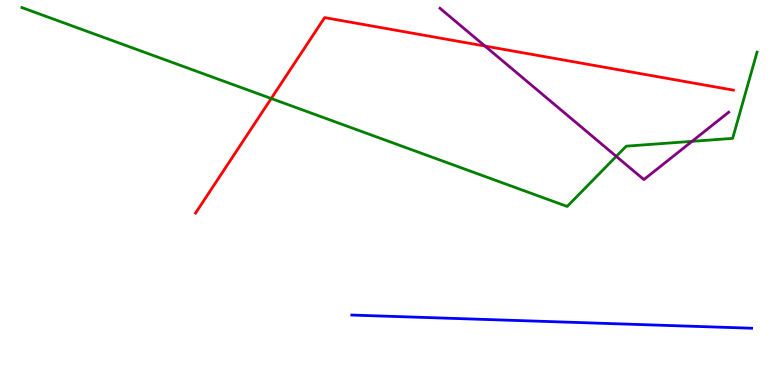[{'lines': ['blue', 'red'], 'intersections': []}, {'lines': ['green', 'red'], 'intersections': [{'x': 3.5, 'y': 7.44}]}, {'lines': ['purple', 'red'], 'intersections': [{'x': 6.26, 'y': 8.8}]}, {'lines': ['blue', 'green'], 'intersections': []}, {'lines': ['blue', 'purple'], 'intersections': []}, {'lines': ['green', 'purple'], 'intersections': [{'x': 7.95, 'y': 5.94}, {'x': 8.93, 'y': 6.33}]}]